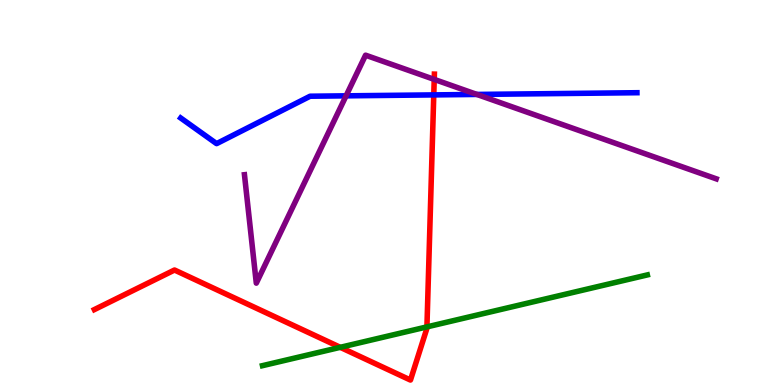[{'lines': ['blue', 'red'], 'intersections': [{'x': 5.6, 'y': 7.54}]}, {'lines': ['green', 'red'], 'intersections': [{'x': 4.39, 'y': 0.979}, {'x': 5.51, 'y': 1.51}]}, {'lines': ['purple', 'red'], 'intersections': [{'x': 5.6, 'y': 7.94}]}, {'lines': ['blue', 'green'], 'intersections': []}, {'lines': ['blue', 'purple'], 'intersections': [{'x': 4.47, 'y': 7.51}, {'x': 6.15, 'y': 7.55}]}, {'lines': ['green', 'purple'], 'intersections': []}]